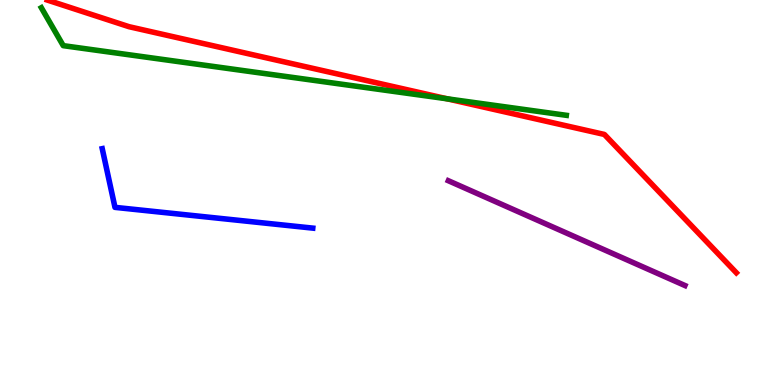[{'lines': ['blue', 'red'], 'intersections': []}, {'lines': ['green', 'red'], 'intersections': [{'x': 5.77, 'y': 7.43}]}, {'lines': ['purple', 'red'], 'intersections': []}, {'lines': ['blue', 'green'], 'intersections': []}, {'lines': ['blue', 'purple'], 'intersections': []}, {'lines': ['green', 'purple'], 'intersections': []}]